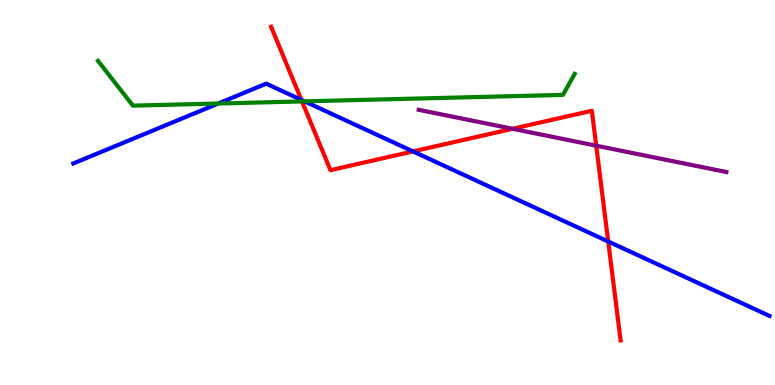[{'lines': ['blue', 'red'], 'intersections': [{'x': 3.89, 'y': 7.41}, {'x': 5.33, 'y': 6.07}, {'x': 7.85, 'y': 3.73}]}, {'lines': ['green', 'red'], 'intersections': [{'x': 3.9, 'y': 7.37}]}, {'lines': ['purple', 'red'], 'intersections': [{'x': 6.61, 'y': 6.65}, {'x': 7.69, 'y': 6.22}]}, {'lines': ['blue', 'green'], 'intersections': [{'x': 2.82, 'y': 7.31}, {'x': 3.93, 'y': 7.37}]}, {'lines': ['blue', 'purple'], 'intersections': []}, {'lines': ['green', 'purple'], 'intersections': []}]